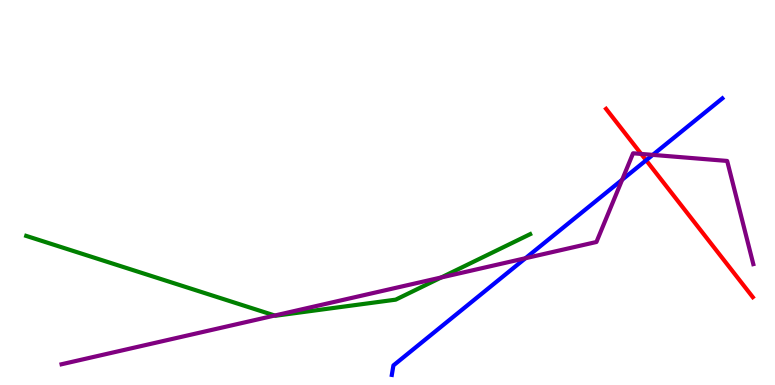[{'lines': ['blue', 'red'], 'intersections': [{'x': 8.34, 'y': 5.84}]}, {'lines': ['green', 'red'], 'intersections': []}, {'lines': ['purple', 'red'], 'intersections': [{'x': 8.27, 'y': 6.0}]}, {'lines': ['blue', 'green'], 'intersections': []}, {'lines': ['blue', 'purple'], 'intersections': [{'x': 6.78, 'y': 3.29}, {'x': 8.03, 'y': 5.33}, {'x': 8.42, 'y': 5.98}]}, {'lines': ['green', 'purple'], 'intersections': [{'x': 3.55, 'y': 1.8}, {'x': 5.69, 'y': 2.79}]}]